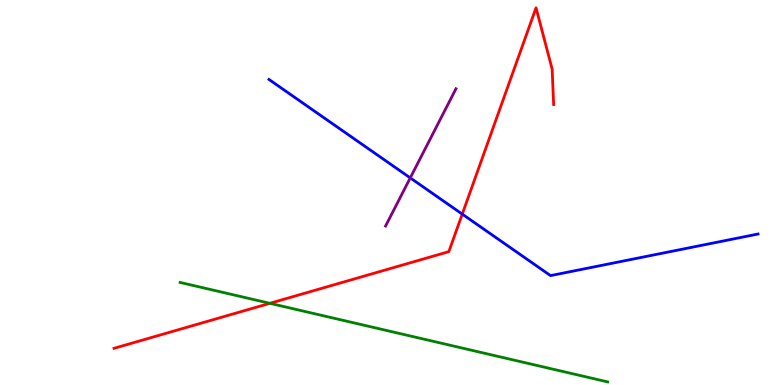[{'lines': ['blue', 'red'], 'intersections': [{'x': 5.96, 'y': 4.44}]}, {'lines': ['green', 'red'], 'intersections': [{'x': 3.48, 'y': 2.12}]}, {'lines': ['purple', 'red'], 'intersections': []}, {'lines': ['blue', 'green'], 'intersections': []}, {'lines': ['blue', 'purple'], 'intersections': [{'x': 5.29, 'y': 5.38}]}, {'lines': ['green', 'purple'], 'intersections': []}]